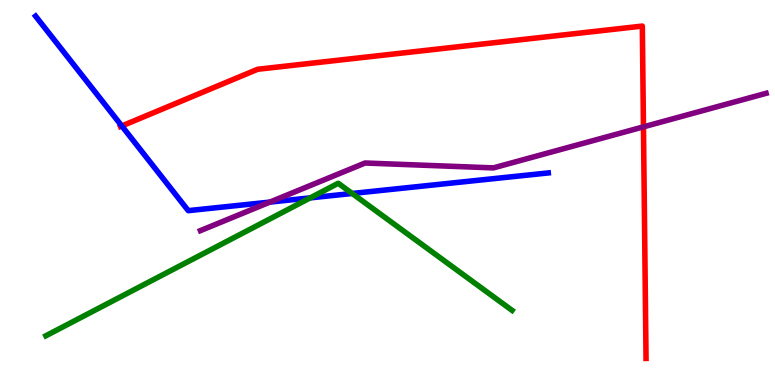[{'lines': ['blue', 'red'], 'intersections': [{'x': 1.57, 'y': 6.73}]}, {'lines': ['green', 'red'], 'intersections': []}, {'lines': ['purple', 'red'], 'intersections': [{'x': 8.3, 'y': 6.71}]}, {'lines': ['blue', 'green'], 'intersections': [{'x': 4.0, 'y': 4.86}, {'x': 4.54, 'y': 4.97}]}, {'lines': ['blue', 'purple'], 'intersections': [{'x': 3.48, 'y': 4.75}]}, {'lines': ['green', 'purple'], 'intersections': []}]